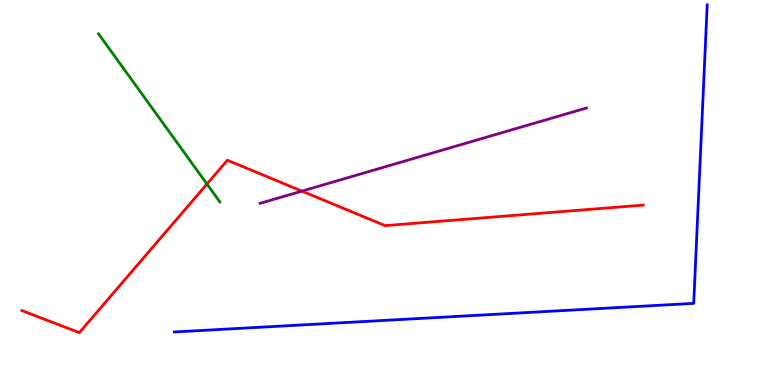[{'lines': ['blue', 'red'], 'intersections': []}, {'lines': ['green', 'red'], 'intersections': [{'x': 2.67, 'y': 5.22}]}, {'lines': ['purple', 'red'], 'intersections': [{'x': 3.9, 'y': 5.04}]}, {'lines': ['blue', 'green'], 'intersections': []}, {'lines': ['blue', 'purple'], 'intersections': []}, {'lines': ['green', 'purple'], 'intersections': []}]